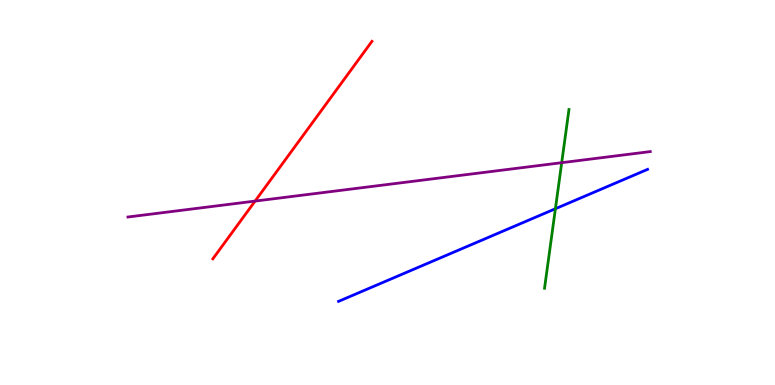[{'lines': ['blue', 'red'], 'intersections': []}, {'lines': ['green', 'red'], 'intersections': []}, {'lines': ['purple', 'red'], 'intersections': [{'x': 3.29, 'y': 4.78}]}, {'lines': ['blue', 'green'], 'intersections': [{'x': 7.17, 'y': 4.58}]}, {'lines': ['blue', 'purple'], 'intersections': []}, {'lines': ['green', 'purple'], 'intersections': [{'x': 7.25, 'y': 5.77}]}]